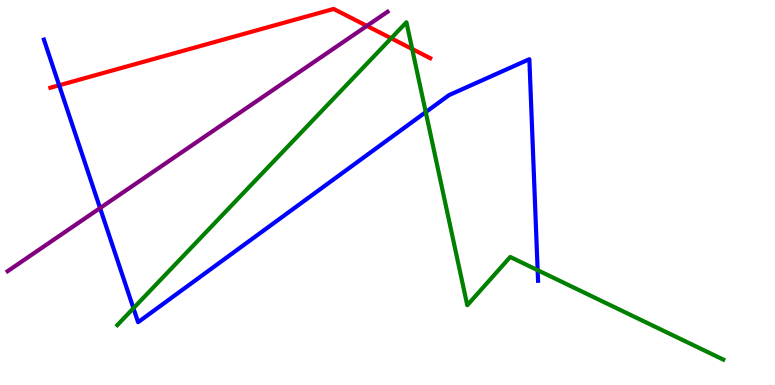[{'lines': ['blue', 'red'], 'intersections': [{'x': 0.763, 'y': 7.78}]}, {'lines': ['green', 'red'], 'intersections': [{'x': 5.05, 'y': 9.01}, {'x': 5.32, 'y': 8.73}]}, {'lines': ['purple', 'red'], 'intersections': [{'x': 4.73, 'y': 9.33}]}, {'lines': ['blue', 'green'], 'intersections': [{'x': 1.72, 'y': 1.99}, {'x': 5.49, 'y': 7.09}, {'x': 6.94, 'y': 2.98}]}, {'lines': ['blue', 'purple'], 'intersections': [{'x': 1.29, 'y': 4.6}]}, {'lines': ['green', 'purple'], 'intersections': []}]